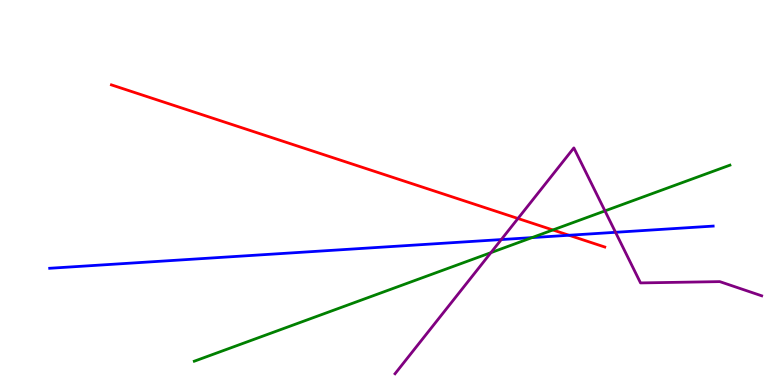[{'lines': ['blue', 'red'], 'intersections': [{'x': 7.34, 'y': 3.89}]}, {'lines': ['green', 'red'], 'intersections': [{'x': 7.13, 'y': 4.03}]}, {'lines': ['purple', 'red'], 'intersections': [{'x': 6.68, 'y': 4.32}]}, {'lines': ['blue', 'green'], 'intersections': [{'x': 6.86, 'y': 3.83}]}, {'lines': ['blue', 'purple'], 'intersections': [{'x': 6.47, 'y': 3.78}, {'x': 7.94, 'y': 3.97}]}, {'lines': ['green', 'purple'], 'intersections': [{'x': 6.33, 'y': 3.44}, {'x': 7.81, 'y': 4.52}]}]